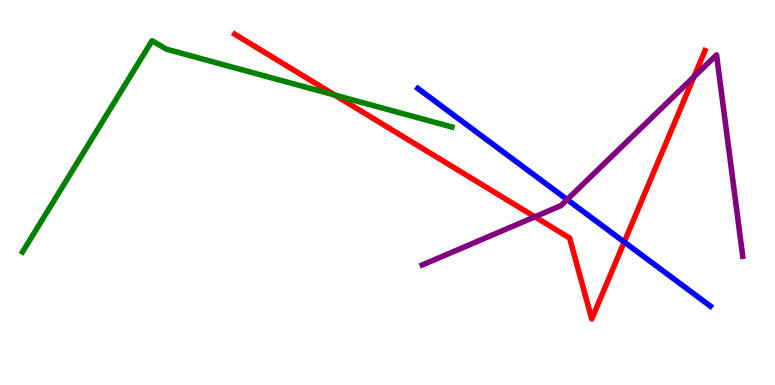[{'lines': ['blue', 'red'], 'intersections': [{'x': 8.05, 'y': 3.71}]}, {'lines': ['green', 'red'], 'intersections': [{'x': 4.32, 'y': 7.53}]}, {'lines': ['purple', 'red'], 'intersections': [{'x': 6.9, 'y': 4.37}, {'x': 8.95, 'y': 8.01}]}, {'lines': ['blue', 'green'], 'intersections': []}, {'lines': ['blue', 'purple'], 'intersections': [{'x': 7.32, 'y': 4.82}]}, {'lines': ['green', 'purple'], 'intersections': []}]